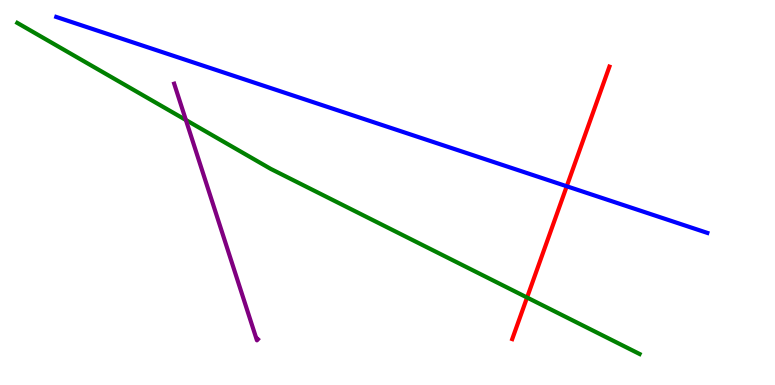[{'lines': ['blue', 'red'], 'intersections': [{'x': 7.31, 'y': 5.16}]}, {'lines': ['green', 'red'], 'intersections': [{'x': 6.8, 'y': 2.27}]}, {'lines': ['purple', 'red'], 'intersections': []}, {'lines': ['blue', 'green'], 'intersections': []}, {'lines': ['blue', 'purple'], 'intersections': []}, {'lines': ['green', 'purple'], 'intersections': [{'x': 2.4, 'y': 6.88}]}]